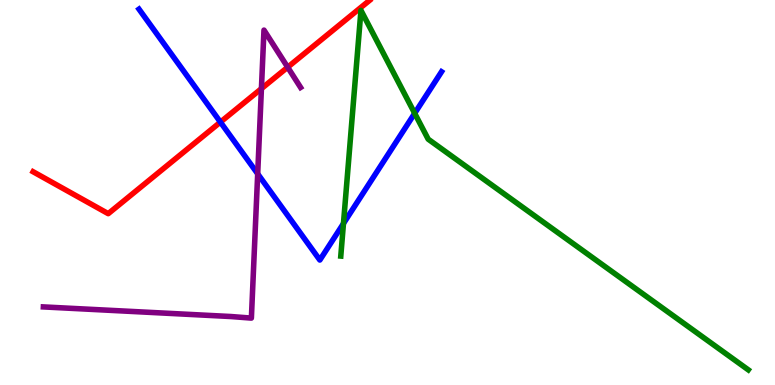[{'lines': ['blue', 'red'], 'intersections': [{'x': 2.84, 'y': 6.83}]}, {'lines': ['green', 'red'], 'intersections': []}, {'lines': ['purple', 'red'], 'intersections': [{'x': 3.37, 'y': 7.7}, {'x': 3.71, 'y': 8.25}]}, {'lines': ['blue', 'green'], 'intersections': [{'x': 4.43, 'y': 4.19}, {'x': 5.35, 'y': 7.06}]}, {'lines': ['blue', 'purple'], 'intersections': [{'x': 3.33, 'y': 5.48}]}, {'lines': ['green', 'purple'], 'intersections': []}]